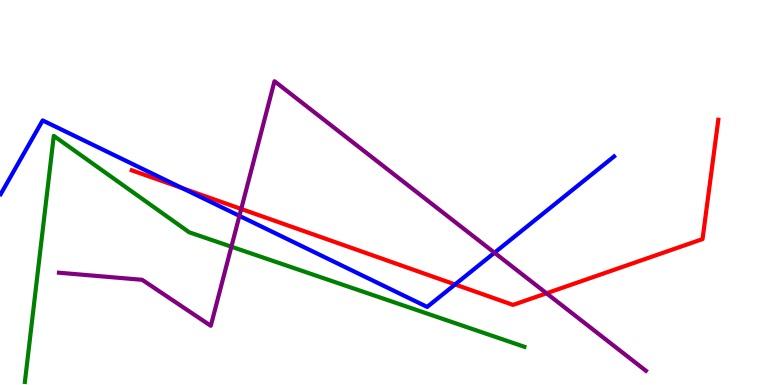[{'lines': ['blue', 'red'], 'intersections': [{'x': 2.35, 'y': 5.11}, {'x': 5.87, 'y': 2.61}]}, {'lines': ['green', 'red'], 'intersections': []}, {'lines': ['purple', 'red'], 'intersections': [{'x': 3.11, 'y': 4.57}, {'x': 7.05, 'y': 2.38}]}, {'lines': ['blue', 'green'], 'intersections': []}, {'lines': ['blue', 'purple'], 'intersections': [{'x': 3.09, 'y': 4.39}, {'x': 6.38, 'y': 3.44}]}, {'lines': ['green', 'purple'], 'intersections': [{'x': 2.99, 'y': 3.59}]}]